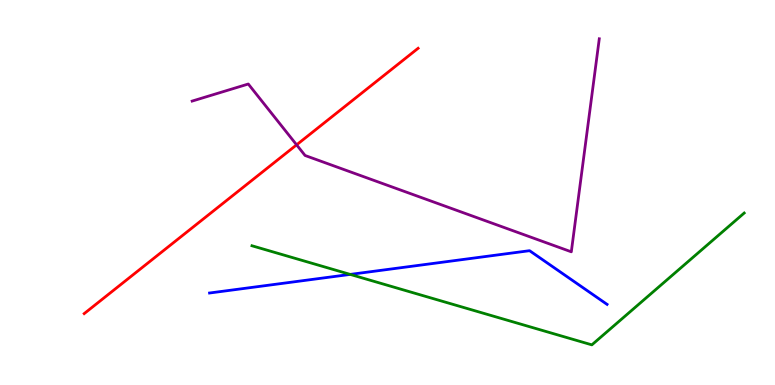[{'lines': ['blue', 'red'], 'intersections': []}, {'lines': ['green', 'red'], 'intersections': []}, {'lines': ['purple', 'red'], 'intersections': [{'x': 3.83, 'y': 6.24}]}, {'lines': ['blue', 'green'], 'intersections': [{'x': 4.52, 'y': 2.87}]}, {'lines': ['blue', 'purple'], 'intersections': []}, {'lines': ['green', 'purple'], 'intersections': []}]